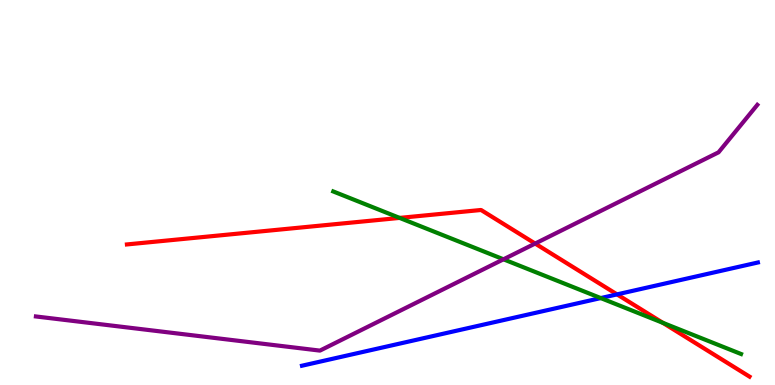[{'lines': ['blue', 'red'], 'intersections': [{'x': 7.96, 'y': 2.35}]}, {'lines': ['green', 'red'], 'intersections': [{'x': 5.16, 'y': 4.34}, {'x': 8.55, 'y': 1.61}]}, {'lines': ['purple', 'red'], 'intersections': [{'x': 6.91, 'y': 3.67}]}, {'lines': ['blue', 'green'], 'intersections': [{'x': 7.75, 'y': 2.26}]}, {'lines': ['blue', 'purple'], 'intersections': []}, {'lines': ['green', 'purple'], 'intersections': [{'x': 6.5, 'y': 3.26}]}]